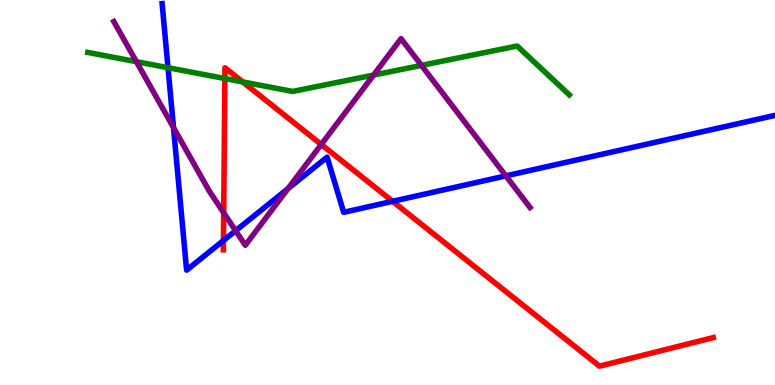[{'lines': ['blue', 'red'], 'intersections': [{'x': 2.88, 'y': 3.75}, {'x': 5.07, 'y': 4.77}]}, {'lines': ['green', 'red'], 'intersections': [{'x': 2.9, 'y': 7.96}, {'x': 3.13, 'y': 7.87}]}, {'lines': ['purple', 'red'], 'intersections': [{'x': 2.89, 'y': 4.47}, {'x': 4.15, 'y': 6.25}]}, {'lines': ['blue', 'green'], 'intersections': [{'x': 2.17, 'y': 8.24}]}, {'lines': ['blue', 'purple'], 'intersections': [{'x': 2.24, 'y': 6.69}, {'x': 3.04, 'y': 4.01}, {'x': 3.72, 'y': 5.1}, {'x': 6.53, 'y': 5.43}]}, {'lines': ['green', 'purple'], 'intersections': [{'x': 1.76, 'y': 8.4}, {'x': 4.82, 'y': 8.05}, {'x': 5.44, 'y': 8.3}]}]